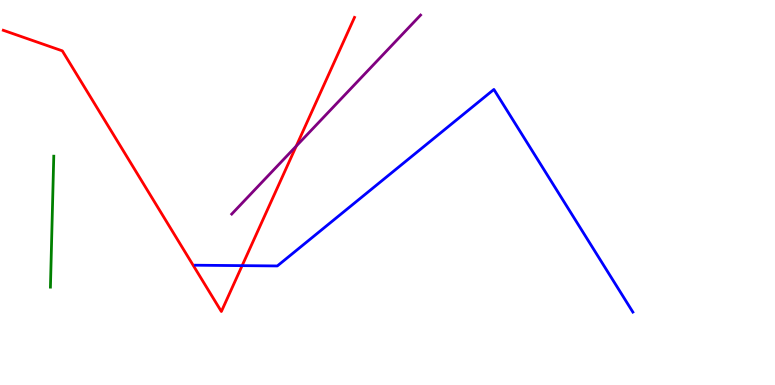[{'lines': ['blue', 'red'], 'intersections': [{'x': 3.12, 'y': 3.1}]}, {'lines': ['green', 'red'], 'intersections': []}, {'lines': ['purple', 'red'], 'intersections': [{'x': 3.82, 'y': 6.21}]}, {'lines': ['blue', 'green'], 'intersections': []}, {'lines': ['blue', 'purple'], 'intersections': []}, {'lines': ['green', 'purple'], 'intersections': []}]